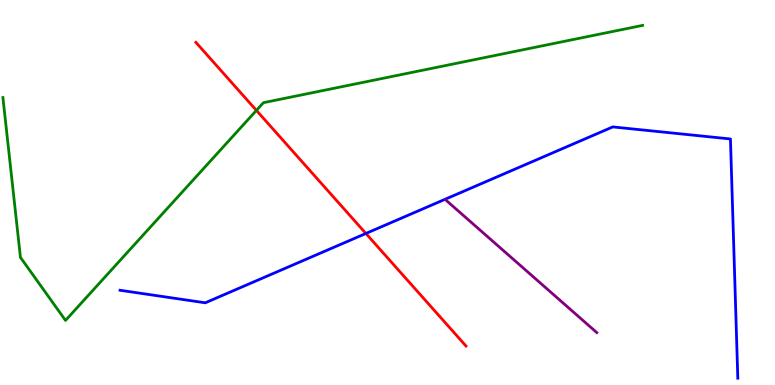[{'lines': ['blue', 'red'], 'intersections': [{'x': 4.72, 'y': 3.94}]}, {'lines': ['green', 'red'], 'intersections': [{'x': 3.31, 'y': 7.13}]}, {'lines': ['purple', 'red'], 'intersections': []}, {'lines': ['blue', 'green'], 'intersections': []}, {'lines': ['blue', 'purple'], 'intersections': []}, {'lines': ['green', 'purple'], 'intersections': []}]